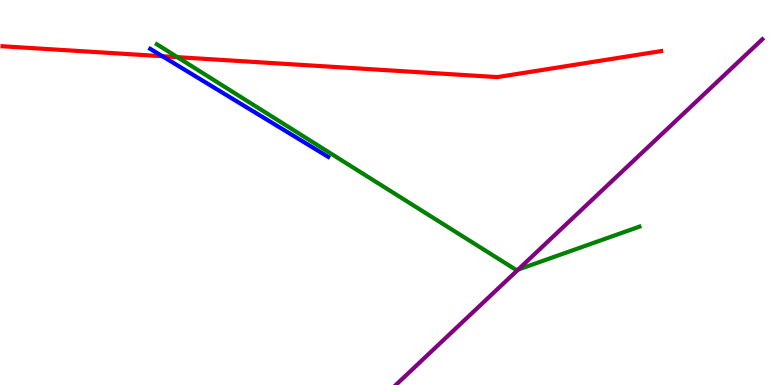[{'lines': ['blue', 'red'], 'intersections': [{'x': 2.1, 'y': 8.54}]}, {'lines': ['green', 'red'], 'intersections': [{'x': 2.29, 'y': 8.52}]}, {'lines': ['purple', 'red'], 'intersections': []}, {'lines': ['blue', 'green'], 'intersections': []}, {'lines': ['blue', 'purple'], 'intersections': []}, {'lines': ['green', 'purple'], 'intersections': [{'x': 6.69, 'y': 3.0}]}]